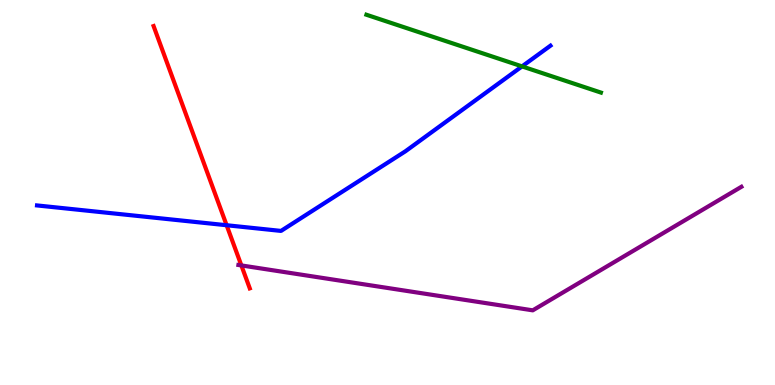[{'lines': ['blue', 'red'], 'intersections': [{'x': 2.92, 'y': 4.15}]}, {'lines': ['green', 'red'], 'intersections': []}, {'lines': ['purple', 'red'], 'intersections': [{'x': 3.11, 'y': 3.11}]}, {'lines': ['blue', 'green'], 'intersections': [{'x': 6.74, 'y': 8.28}]}, {'lines': ['blue', 'purple'], 'intersections': []}, {'lines': ['green', 'purple'], 'intersections': []}]